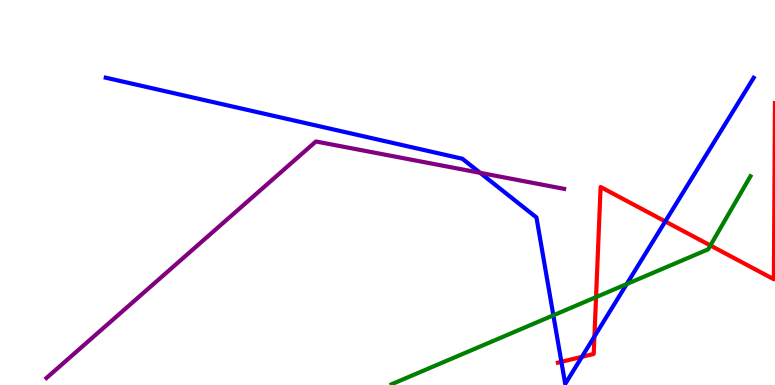[{'lines': ['blue', 'red'], 'intersections': [{'x': 7.24, 'y': 0.602}, {'x': 7.51, 'y': 0.732}, {'x': 7.67, 'y': 1.26}, {'x': 8.58, 'y': 4.25}]}, {'lines': ['green', 'red'], 'intersections': [{'x': 7.69, 'y': 2.28}, {'x': 9.17, 'y': 3.62}]}, {'lines': ['purple', 'red'], 'intersections': []}, {'lines': ['blue', 'green'], 'intersections': [{'x': 7.14, 'y': 1.81}, {'x': 8.09, 'y': 2.62}]}, {'lines': ['blue', 'purple'], 'intersections': [{'x': 6.2, 'y': 5.51}]}, {'lines': ['green', 'purple'], 'intersections': []}]